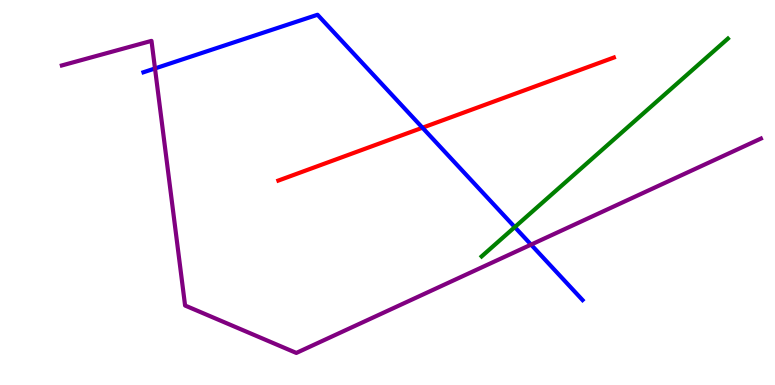[{'lines': ['blue', 'red'], 'intersections': [{'x': 5.45, 'y': 6.68}]}, {'lines': ['green', 'red'], 'intersections': []}, {'lines': ['purple', 'red'], 'intersections': []}, {'lines': ['blue', 'green'], 'intersections': [{'x': 6.64, 'y': 4.1}]}, {'lines': ['blue', 'purple'], 'intersections': [{'x': 2.0, 'y': 8.22}, {'x': 6.85, 'y': 3.65}]}, {'lines': ['green', 'purple'], 'intersections': []}]